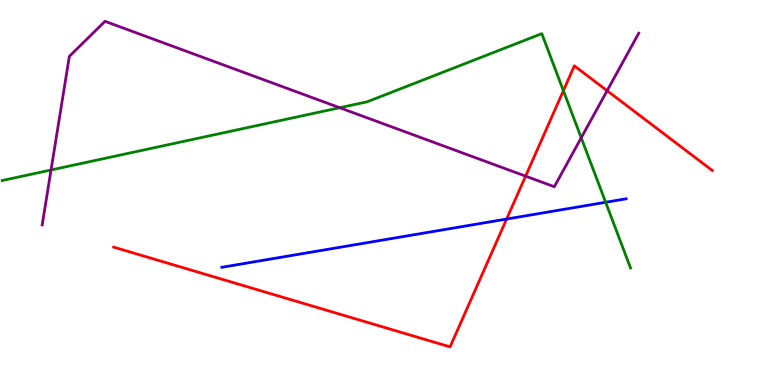[{'lines': ['blue', 'red'], 'intersections': [{'x': 6.54, 'y': 4.31}]}, {'lines': ['green', 'red'], 'intersections': [{'x': 7.27, 'y': 7.64}]}, {'lines': ['purple', 'red'], 'intersections': [{'x': 6.78, 'y': 5.42}, {'x': 7.83, 'y': 7.64}]}, {'lines': ['blue', 'green'], 'intersections': [{'x': 7.81, 'y': 4.75}]}, {'lines': ['blue', 'purple'], 'intersections': []}, {'lines': ['green', 'purple'], 'intersections': [{'x': 0.658, 'y': 5.58}, {'x': 4.38, 'y': 7.2}, {'x': 7.5, 'y': 6.42}]}]